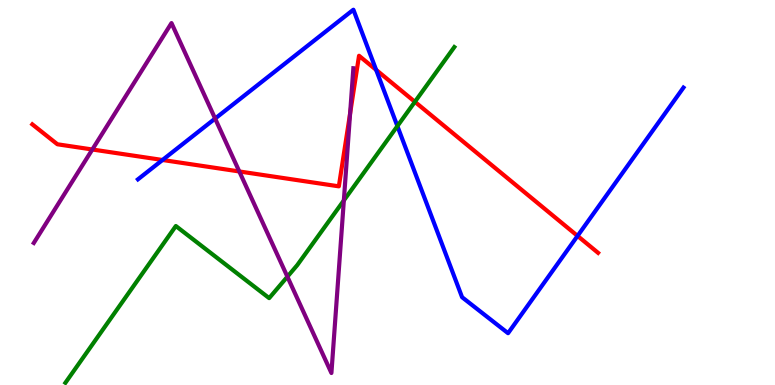[{'lines': ['blue', 'red'], 'intersections': [{'x': 2.1, 'y': 5.84}, {'x': 4.85, 'y': 8.19}, {'x': 7.45, 'y': 3.87}]}, {'lines': ['green', 'red'], 'intersections': [{'x': 5.35, 'y': 7.36}]}, {'lines': ['purple', 'red'], 'intersections': [{'x': 1.19, 'y': 6.12}, {'x': 3.09, 'y': 5.55}, {'x': 4.52, 'y': 7.05}]}, {'lines': ['blue', 'green'], 'intersections': [{'x': 5.13, 'y': 6.72}]}, {'lines': ['blue', 'purple'], 'intersections': [{'x': 2.78, 'y': 6.92}]}, {'lines': ['green', 'purple'], 'intersections': [{'x': 3.71, 'y': 2.81}, {'x': 4.44, 'y': 4.79}]}]